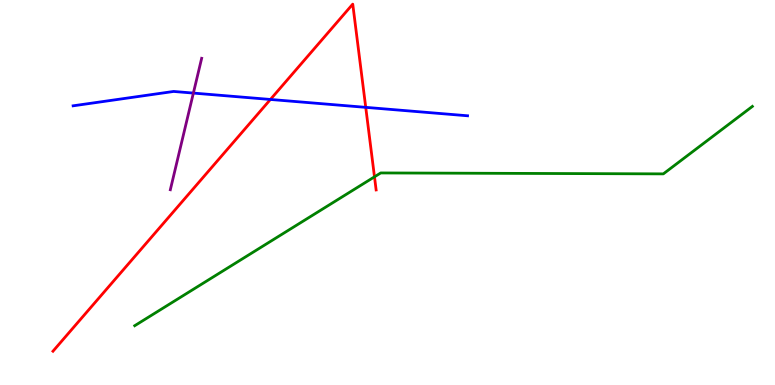[{'lines': ['blue', 'red'], 'intersections': [{'x': 3.49, 'y': 7.42}, {'x': 4.72, 'y': 7.21}]}, {'lines': ['green', 'red'], 'intersections': [{'x': 4.83, 'y': 5.41}]}, {'lines': ['purple', 'red'], 'intersections': []}, {'lines': ['blue', 'green'], 'intersections': []}, {'lines': ['blue', 'purple'], 'intersections': [{'x': 2.5, 'y': 7.58}]}, {'lines': ['green', 'purple'], 'intersections': []}]